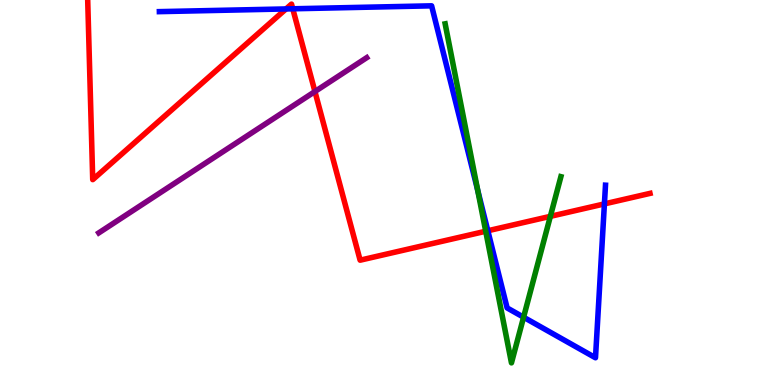[{'lines': ['blue', 'red'], 'intersections': [{'x': 3.69, 'y': 9.77}, {'x': 3.78, 'y': 9.77}, {'x': 6.29, 'y': 4.01}, {'x': 7.8, 'y': 4.7}]}, {'lines': ['green', 'red'], 'intersections': [{'x': 6.27, 'y': 3.99}, {'x': 7.1, 'y': 4.38}]}, {'lines': ['purple', 'red'], 'intersections': [{'x': 4.06, 'y': 7.62}]}, {'lines': ['blue', 'green'], 'intersections': [{'x': 6.16, 'y': 5.06}, {'x': 6.76, 'y': 1.76}]}, {'lines': ['blue', 'purple'], 'intersections': []}, {'lines': ['green', 'purple'], 'intersections': []}]